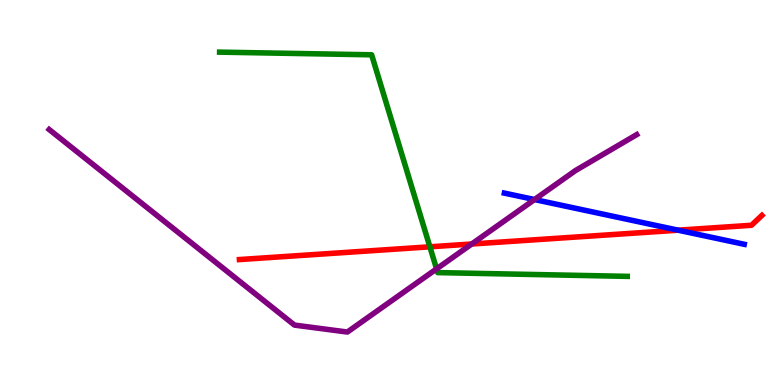[{'lines': ['blue', 'red'], 'intersections': [{'x': 8.75, 'y': 4.02}]}, {'lines': ['green', 'red'], 'intersections': [{'x': 5.55, 'y': 3.59}]}, {'lines': ['purple', 'red'], 'intersections': [{'x': 6.09, 'y': 3.66}]}, {'lines': ['blue', 'green'], 'intersections': []}, {'lines': ['blue', 'purple'], 'intersections': [{'x': 6.9, 'y': 4.82}]}, {'lines': ['green', 'purple'], 'intersections': [{'x': 5.63, 'y': 3.02}]}]